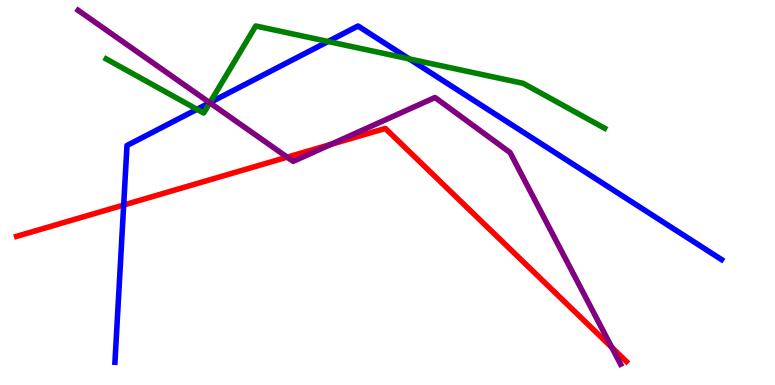[{'lines': ['blue', 'red'], 'intersections': [{'x': 1.6, 'y': 4.67}]}, {'lines': ['green', 'red'], 'intersections': []}, {'lines': ['purple', 'red'], 'intersections': [{'x': 3.71, 'y': 5.92}, {'x': 4.27, 'y': 6.25}, {'x': 7.89, 'y': 0.976}]}, {'lines': ['blue', 'green'], 'intersections': [{'x': 2.54, 'y': 7.16}, {'x': 2.71, 'y': 7.33}, {'x': 4.23, 'y': 8.92}, {'x': 5.28, 'y': 8.47}]}, {'lines': ['blue', 'purple'], 'intersections': [{'x': 2.71, 'y': 7.33}]}, {'lines': ['green', 'purple'], 'intersections': [{'x': 2.71, 'y': 7.33}]}]